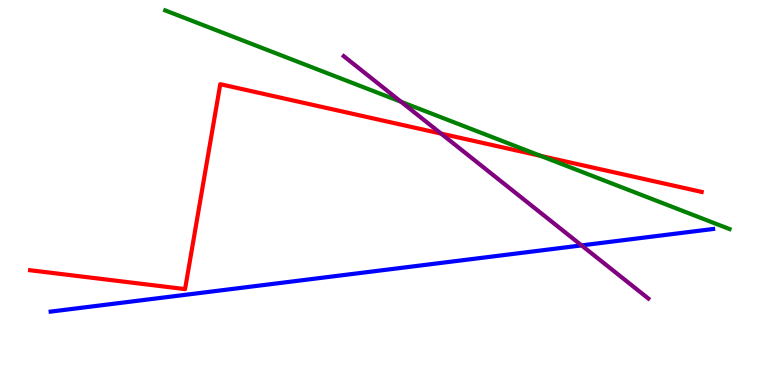[{'lines': ['blue', 'red'], 'intersections': []}, {'lines': ['green', 'red'], 'intersections': [{'x': 6.98, 'y': 5.95}]}, {'lines': ['purple', 'red'], 'intersections': [{'x': 5.69, 'y': 6.53}]}, {'lines': ['blue', 'green'], 'intersections': []}, {'lines': ['blue', 'purple'], 'intersections': [{'x': 7.5, 'y': 3.63}]}, {'lines': ['green', 'purple'], 'intersections': [{'x': 5.18, 'y': 7.36}]}]